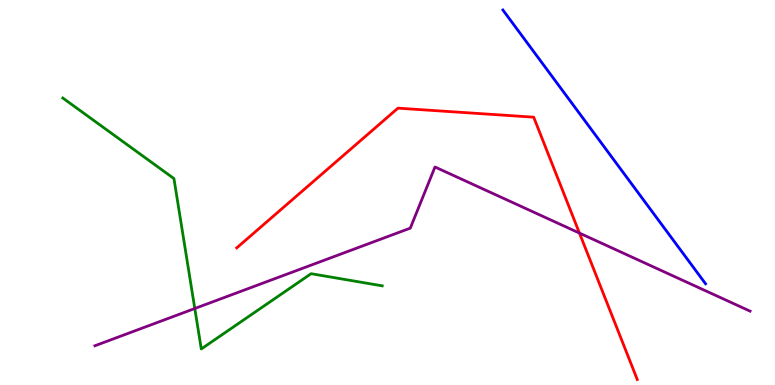[{'lines': ['blue', 'red'], 'intersections': []}, {'lines': ['green', 'red'], 'intersections': []}, {'lines': ['purple', 'red'], 'intersections': [{'x': 7.48, 'y': 3.95}]}, {'lines': ['blue', 'green'], 'intersections': []}, {'lines': ['blue', 'purple'], 'intersections': []}, {'lines': ['green', 'purple'], 'intersections': [{'x': 2.51, 'y': 1.99}]}]